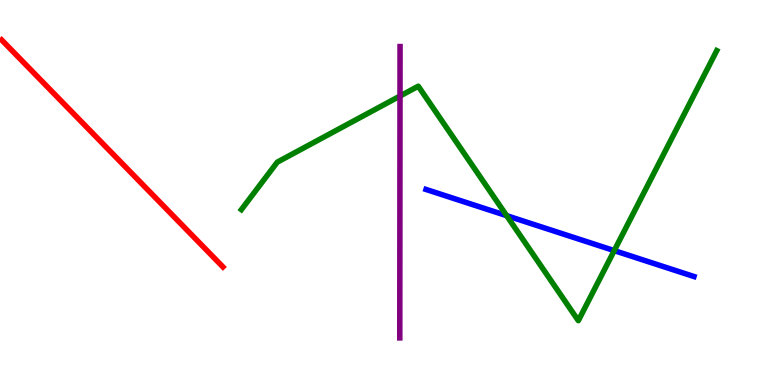[{'lines': ['blue', 'red'], 'intersections': []}, {'lines': ['green', 'red'], 'intersections': []}, {'lines': ['purple', 'red'], 'intersections': []}, {'lines': ['blue', 'green'], 'intersections': [{'x': 6.54, 'y': 4.4}, {'x': 7.93, 'y': 3.49}]}, {'lines': ['blue', 'purple'], 'intersections': []}, {'lines': ['green', 'purple'], 'intersections': [{'x': 5.16, 'y': 7.51}]}]